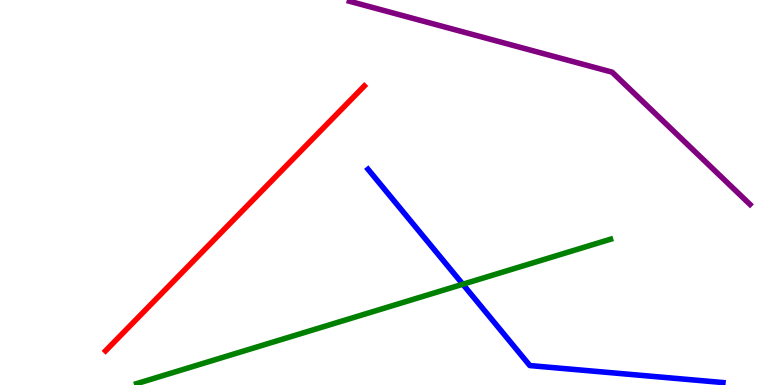[{'lines': ['blue', 'red'], 'intersections': []}, {'lines': ['green', 'red'], 'intersections': []}, {'lines': ['purple', 'red'], 'intersections': []}, {'lines': ['blue', 'green'], 'intersections': [{'x': 5.97, 'y': 2.62}]}, {'lines': ['blue', 'purple'], 'intersections': []}, {'lines': ['green', 'purple'], 'intersections': []}]